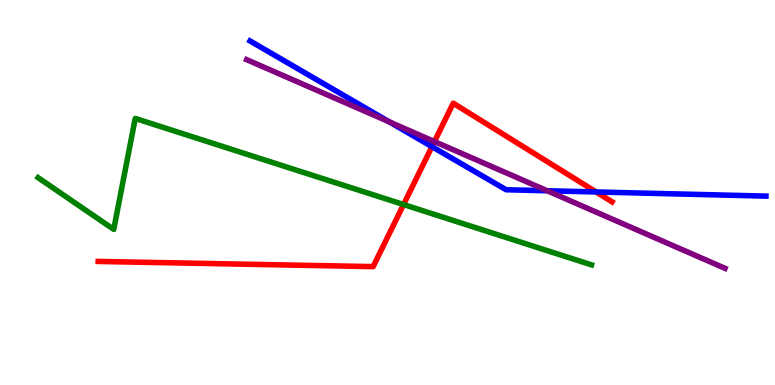[{'lines': ['blue', 'red'], 'intersections': [{'x': 5.57, 'y': 6.19}, {'x': 7.69, 'y': 5.01}]}, {'lines': ['green', 'red'], 'intersections': [{'x': 5.21, 'y': 4.69}]}, {'lines': ['purple', 'red'], 'intersections': [{'x': 5.61, 'y': 6.32}]}, {'lines': ['blue', 'green'], 'intersections': []}, {'lines': ['blue', 'purple'], 'intersections': [{'x': 5.02, 'y': 6.83}, {'x': 7.06, 'y': 5.05}]}, {'lines': ['green', 'purple'], 'intersections': []}]